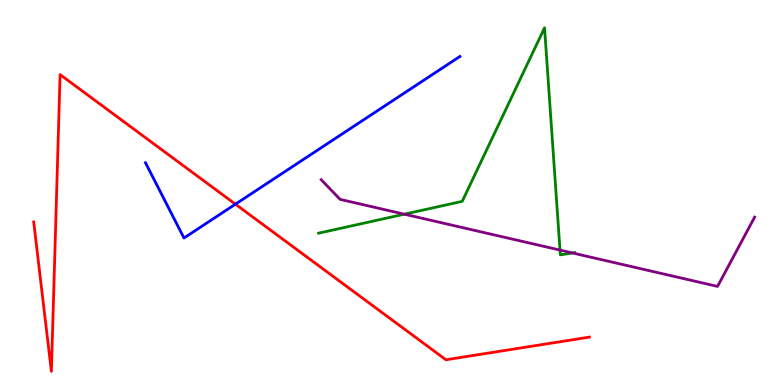[{'lines': ['blue', 'red'], 'intersections': [{'x': 3.04, 'y': 4.7}]}, {'lines': ['green', 'red'], 'intersections': []}, {'lines': ['purple', 'red'], 'intersections': []}, {'lines': ['blue', 'green'], 'intersections': []}, {'lines': ['blue', 'purple'], 'intersections': []}, {'lines': ['green', 'purple'], 'intersections': [{'x': 5.22, 'y': 4.44}, {'x': 7.23, 'y': 3.5}, {'x': 7.39, 'y': 3.43}]}]